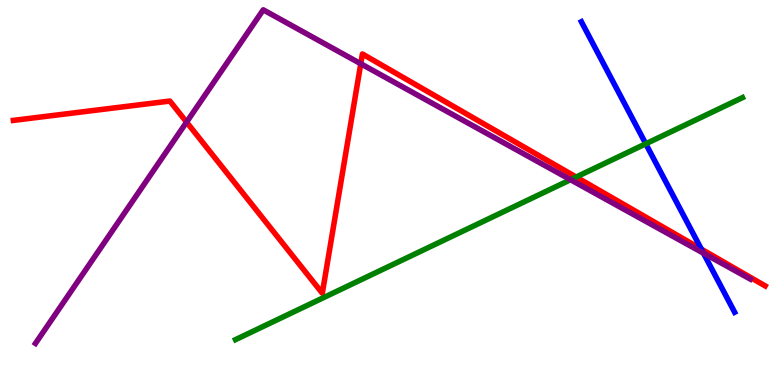[{'lines': ['blue', 'red'], 'intersections': [{'x': 9.05, 'y': 3.53}]}, {'lines': ['green', 'red'], 'intersections': [{'x': 7.43, 'y': 5.4}]}, {'lines': ['purple', 'red'], 'intersections': [{'x': 2.41, 'y': 6.83}, {'x': 4.66, 'y': 8.34}]}, {'lines': ['blue', 'green'], 'intersections': [{'x': 8.33, 'y': 6.27}]}, {'lines': ['blue', 'purple'], 'intersections': [{'x': 9.08, 'y': 3.42}]}, {'lines': ['green', 'purple'], 'intersections': [{'x': 7.36, 'y': 5.33}]}]